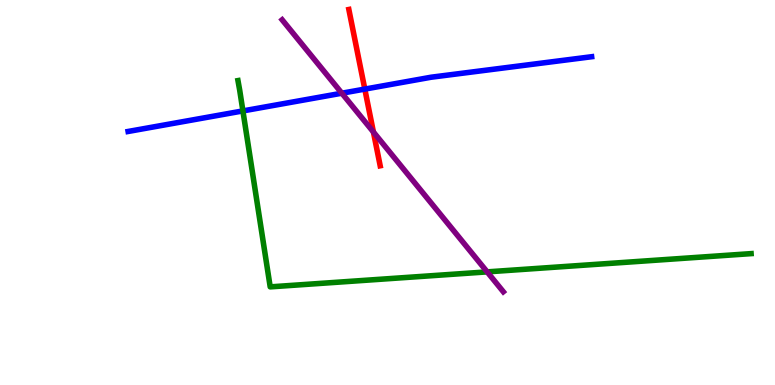[{'lines': ['blue', 'red'], 'intersections': [{'x': 4.71, 'y': 7.69}]}, {'lines': ['green', 'red'], 'intersections': []}, {'lines': ['purple', 'red'], 'intersections': [{'x': 4.82, 'y': 6.57}]}, {'lines': ['blue', 'green'], 'intersections': [{'x': 3.13, 'y': 7.12}]}, {'lines': ['blue', 'purple'], 'intersections': [{'x': 4.41, 'y': 7.58}]}, {'lines': ['green', 'purple'], 'intersections': [{'x': 6.29, 'y': 2.94}]}]